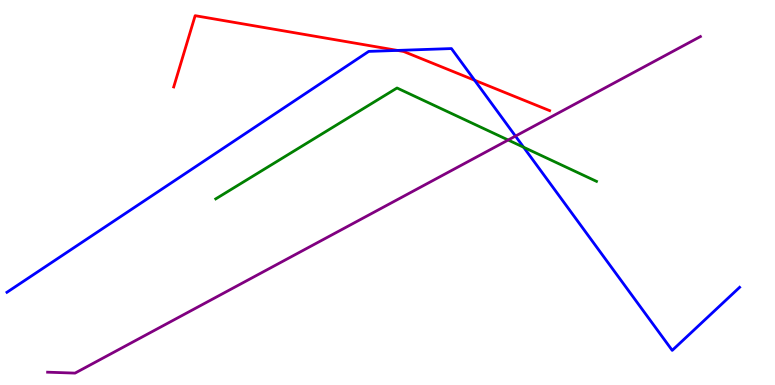[{'lines': ['blue', 'red'], 'intersections': [{'x': 5.13, 'y': 8.69}, {'x': 6.12, 'y': 7.92}]}, {'lines': ['green', 'red'], 'intersections': []}, {'lines': ['purple', 'red'], 'intersections': []}, {'lines': ['blue', 'green'], 'intersections': [{'x': 6.76, 'y': 6.18}]}, {'lines': ['blue', 'purple'], 'intersections': [{'x': 6.65, 'y': 6.47}]}, {'lines': ['green', 'purple'], 'intersections': [{'x': 6.56, 'y': 6.36}]}]